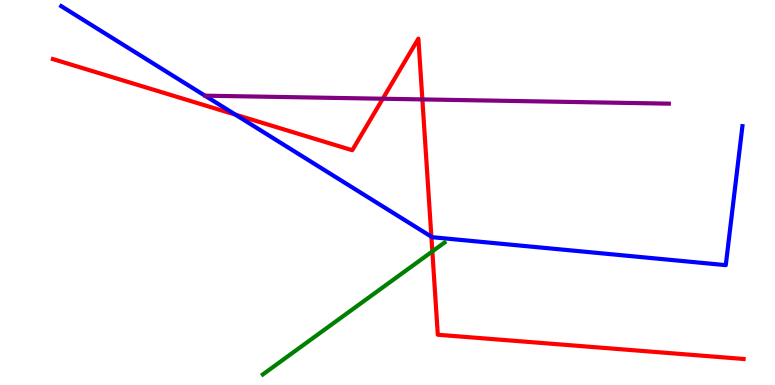[{'lines': ['blue', 'red'], 'intersections': [{'x': 3.04, 'y': 7.02}, {'x': 5.57, 'y': 3.85}]}, {'lines': ['green', 'red'], 'intersections': [{'x': 5.58, 'y': 3.47}]}, {'lines': ['purple', 'red'], 'intersections': [{'x': 4.94, 'y': 7.44}, {'x': 5.45, 'y': 7.42}]}, {'lines': ['blue', 'green'], 'intersections': []}, {'lines': ['blue', 'purple'], 'intersections': []}, {'lines': ['green', 'purple'], 'intersections': []}]